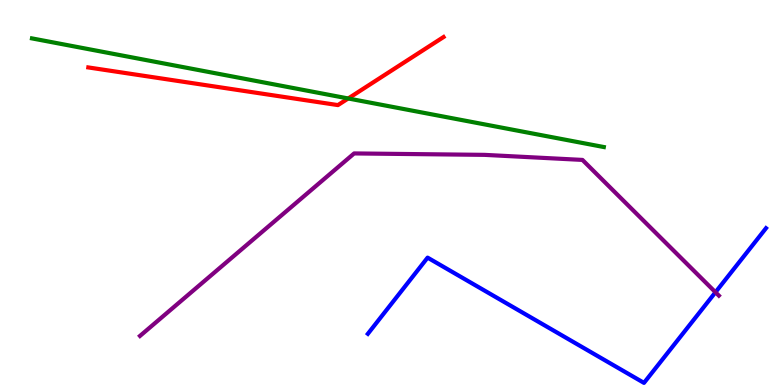[{'lines': ['blue', 'red'], 'intersections': []}, {'lines': ['green', 'red'], 'intersections': [{'x': 4.49, 'y': 7.44}]}, {'lines': ['purple', 'red'], 'intersections': []}, {'lines': ['blue', 'green'], 'intersections': []}, {'lines': ['blue', 'purple'], 'intersections': [{'x': 9.23, 'y': 2.41}]}, {'lines': ['green', 'purple'], 'intersections': []}]